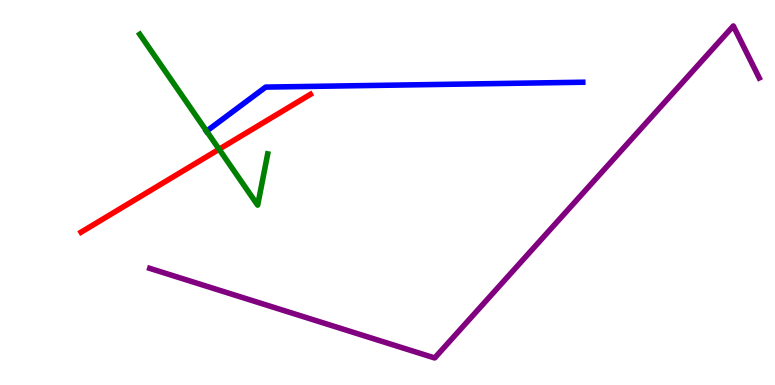[{'lines': ['blue', 'red'], 'intersections': []}, {'lines': ['green', 'red'], 'intersections': [{'x': 2.83, 'y': 6.12}]}, {'lines': ['purple', 'red'], 'intersections': []}, {'lines': ['blue', 'green'], 'intersections': [{'x': 2.67, 'y': 6.59}]}, {'lines': ['blue', 'purple'], 'intersections': []}, {'lines': ['green', 'purple'], 'intersections': []}]